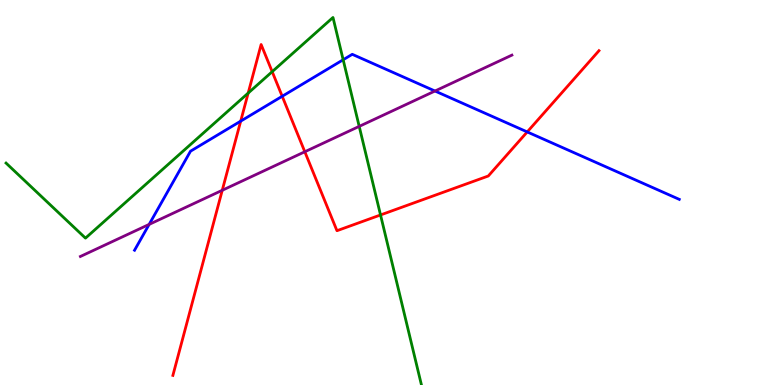[{'lines': ['blue', 'red'], 'intersections': [{'x': 3.11, 'y': 6.85}, {'x': 3.64, 'y': 7.5}, {'x': 6.8, 'y': 6.57}]}, {'lines': ['green', 'red'], 'intersections': [{'x': 3.2, 'y': 7.58}, {'x': 3.51, 'y': 8.14}, {'x': 4.91, 'y': 4.42}]}, {'lines': ['purple', 'red'], 'intersections': [{'x': 2.87, 'y': 5.06}, {'x': 3.93, 'y': 6.06}]}, {'lines': ['blue', 'green'], 'intersections': [{'x': 4.43, 'y': 8.45}]}, {'lines': ['blue', 'purple'], 'intersections': [{'x': 1.92, 'y': 4.17}, {'x': 5.61, 'y': 7.64}]}, {'lines': ['green', 'purple'], 'intersections': [{'x': 4.63, 'y': 6.72}]}]